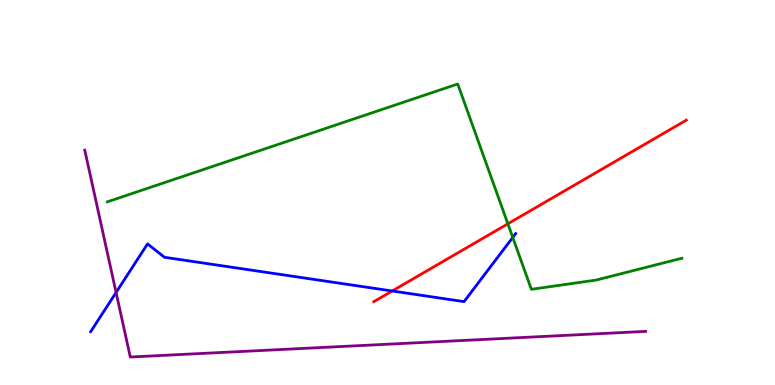[{'lines': ['blue', 'red'], 'intersections': [{'x': 5.06, 'y': 2.44}]}, {'lines': ['green', 'red'], 'intersections': [{'x': 6.55, 'y': 4.19}]}, {'lines': ['purple', 'red'], 'intersections': []}, {'lines': ['blue', 'green'], 'intersections': [{'x': 6.62, 'y': 3.83}]}, {'lines': ['blue', 'purple'], 'intersections': [{'x': 1.5, 'y': 2.4}]}, {'lines': ['green', 'purple'], 'intersections': []}]